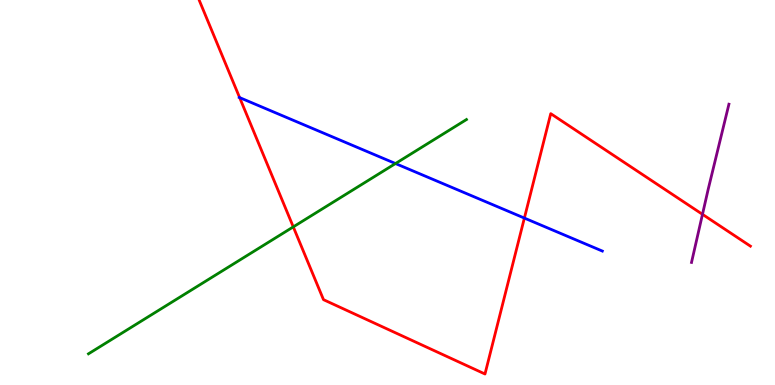[{'lines': ['blue', 'red'], 'intersections': [{'x': 3.09, 'y': 7.47}, {'x': 6.77, 'y': 4.34}]}, {'lines': ['green', 'red'], 'intersections': [{'x': 3.78, 'y': 4.11}]}, {'lines': ['purple', 'red'], 'intersections': [{'x': 9.06, 'y': 4.43}]}, {'lines': ['blue', 'green'], 'intersections': [{'x': 5.1, 'y': 5.75}]}, {'lines': ['blue', 'purple'], 'intersections': []}, {'lines': ['green', 'purple'], 'intersections': []}]